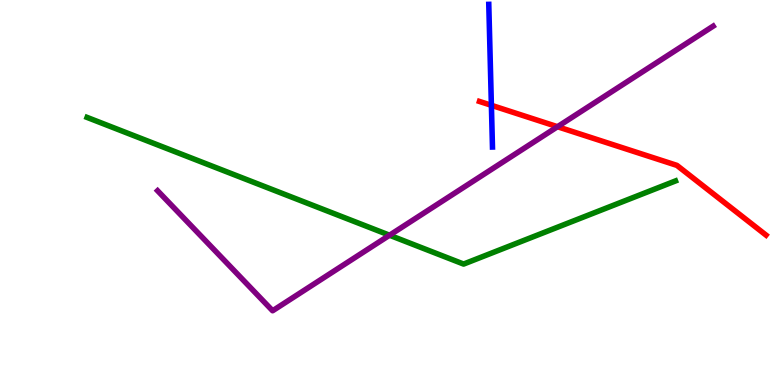[{'lines': ['blue', 'red'], 'intersections': [{'x': 6.34, 'y': 7.26}]}, {'lines': ['green', 'red'], 'intersections': []}, {'lines': ['purple', 'red'], 'intersections': [{'x': 7.19, 'y': 6.71}]}, {'lines': ['blue', 'green'], 'intersections': []}, {'lines': ['blue', 'purple'], 'intersections': []}, {'lines': ['green', 'purple'], 'intersections': [{'x': 5.03, 'y': 3.89}]}]